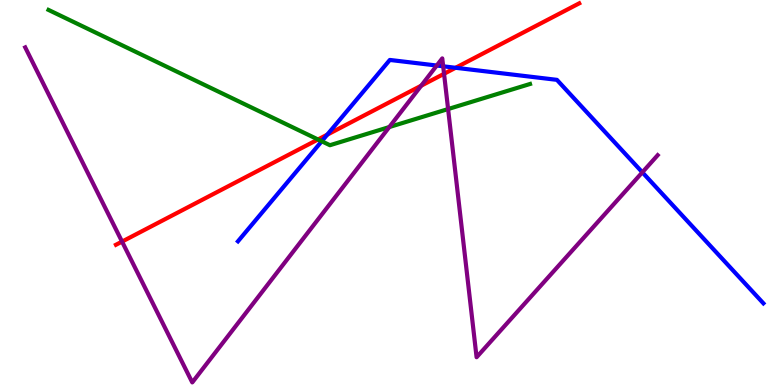[{'lines': ['blue', 'red'], 'intersections': [{'x': 4.22, 'y': 6.5}, {'x': 5.88, 'y': 8.24}]}, {'lines': ['green', 'red'], 'intersections': [{'x': 4.1, 'y': 6.38}]}, {'lines': ['purple', 'red'], 'intersections': [{'x': 1.57, 'y': 3.72}, {'x': 5.43, 'y': 7.77}, {'x': 5.73, 'y': 8.08}]}, {'lines': ['blue', 'green'], 'intersections': [{'x': 4.15, 'y': 6.33}]}, {'lines': ['blue', 'purple'], 'intersections': [{'x': 5.64, 'y': 8.3}, {'x': 5.72, 'y': 8.28}, {'x': 8.29, 'y': 5.52}]}, {'lines': ['green', 'purple'], 'intersections': [{'x': 5.02, 'y': 6.7}, {'x': 5.78, 'y': 7.17}]}]